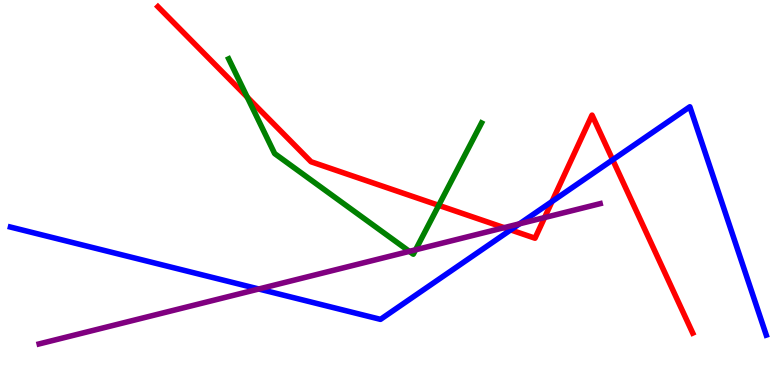[{'lines': ['blue', 'red'], 'intersections': [{'x': 6.59, 'y': 4.03}, {'x': 7.12, 'y': 4.77}, {'x': 7.91, 'y': 5.85}]}, {'lines': ['green', 'red'], 'intersections': [{'x': 3.19, 'y': 7.48}, {'x': 5.66, 'y': 4.67}]}, {'lines': ['purple', 'red'], 'intersections': [{'x': 6.5, 'y': 4.09}, {'x': 7.03, 'y': 4.35}]}, {'lines': ['blue', 'green'], 'intersections': []}, {'lines': ['blue', 'purple'], 'intersections': [{'x': 3.34, 'y': 2.49}, {'x': 6.7, 'y': 4.19}]}, {'lines': ['green', 'purple'], 'intersections': [{'x': 5.28, 'y': 3.47}, {'x': 5.36, 'y': 3.51}]}]